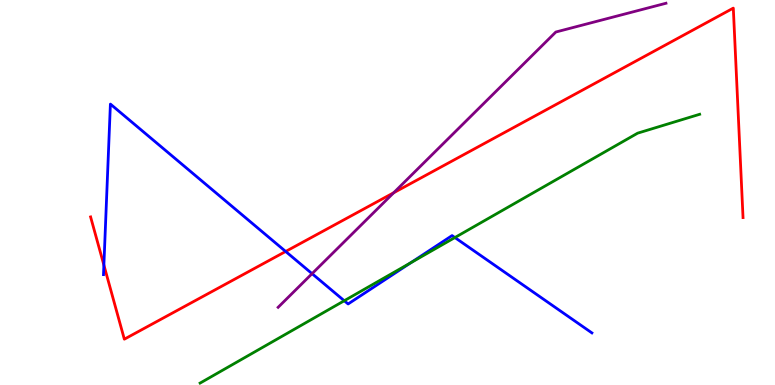[{'lines': ['blue', 'red'], 'intersections': [{'x': 1.34, 'y': 3.12}, {'x': 3.69, 'y': 3.47}]}, {'lines': ['green', 'red'], 'intersections': []}, {'lines': ['purple', 'red'], 'intersections': [{'x': 5.08, 'y': 4.99}]}, {'lines': ['blue', 'green'], 'intersections': [{'x': 4.44, 'y': 2.19}, {'x': 5.3, 'y': 3.18}, {'x': 5.87, 'y': 3.83}]}, {'lines': ['blue', 'purple'], 'intersections': [{'x': 4.03, 'y': 2.89}]}, {'lines': ['green', 'purple'], 'intersections': []}]